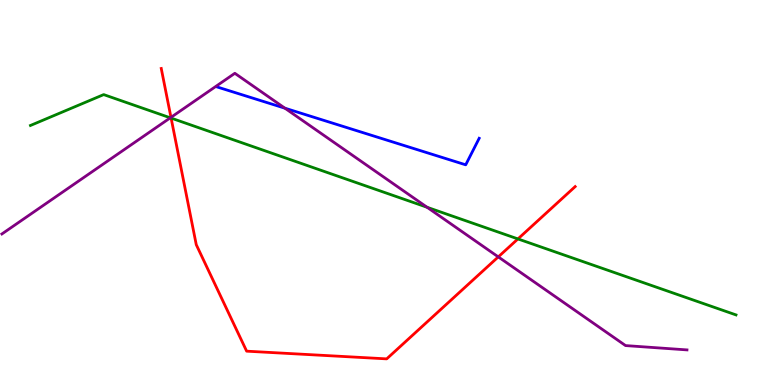[{'lines': ['blue', 'red'], 'intersections': []}, {'lines': ['green', 'red'], 'intersections': [{'x': 2.21, 'y': 6.93}, {'x': 6.68, 'y': 3.79}]}, {'lines': ['purple', 'red'], 'intersections': [{'x': 2.21, 'y': 6.95}, {'x': 6.43, 'y': 3.33}]}, {'lines': ['blue', 'green'], 'intersections': []}, {'lines': ['blue', 'purple'], 'intersections': [{'x': 3.68, 'y': 7.19}]}, {'lines': ['green', 'purple'], 'intersections': [{'x': 2.2, 'y': 6.94}, {'x': 5.51, 'y': 4.62}]}]